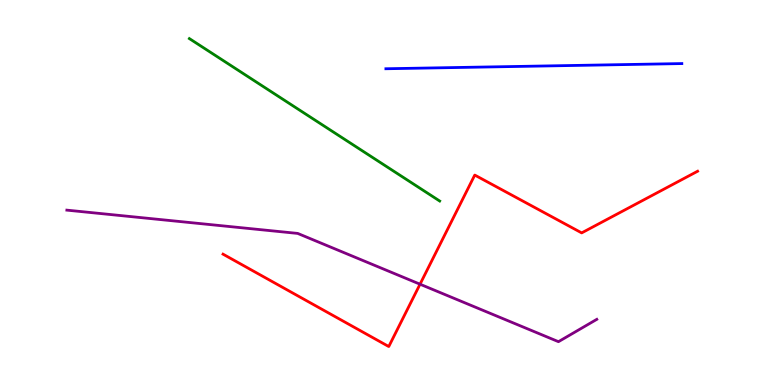[{'lines': ['blue', 'red'], 'intersections': []}, {'lines': ['green', 'red'], 'intersections': []}, {'lines': ['purple', 'red'], 'intersections': [{'x': 5.42, 'y': 2.62}]}, {'lines': ['blue', 'green'], 'intersections': []}, {'lines': ['blue', 'purple'], 'intersections': []}, {'lines': ['green', 'purple'], 'intersections': []}]